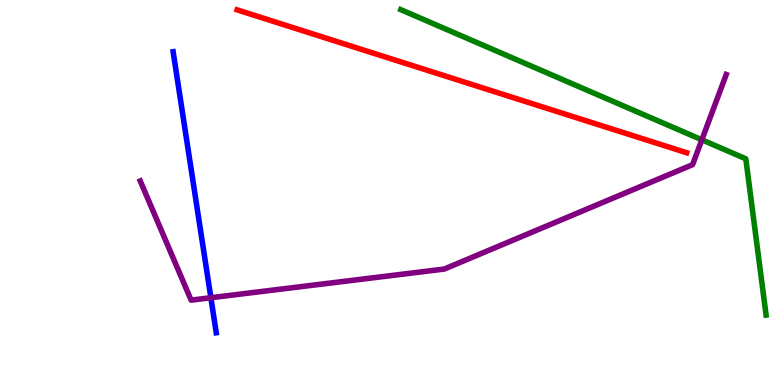[{'lines': ['blue', 'red'], 'intersections': []}, {'lines': ['green', 'red'], 'intersections': []}, {'lines': ['purple', 'red'], 'intersections': []}, {'lines': ['blue', 'green'], 'intersections': []}, {'lines': ['blue', 'purple'], 'intersections': [{'x': 2.72, 'y': 2.27}]}, {'lines': ['green', 'purple'], 'intersections': [{'x': 9.06, 'y': 6.37}]}]